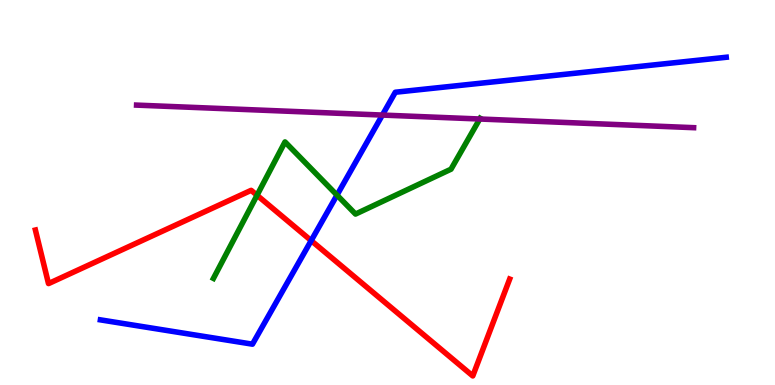[{'lines': ['blue', 'red'], 'intersections': [{'x': 4.02, 'y': 3.75}]}, {'lines': ['green', 'red'], 'intersections': [{'x': 3.32, 'y': 4.93}]}, {'lines': ['purple', 'red'], 'intersections': []}, {'lines': ['blue', 'green'], 'intersections': [{'x': 4.35, 'y': 4.93}]}, {'lines': ['blue', 'purple'], 'intersections': [{'x': 4.93, 'y': 7.01}]}, {'lines': ['green', 'purple'], 'intersections': [{'x': 6.19, 'y': 6.91}]}]